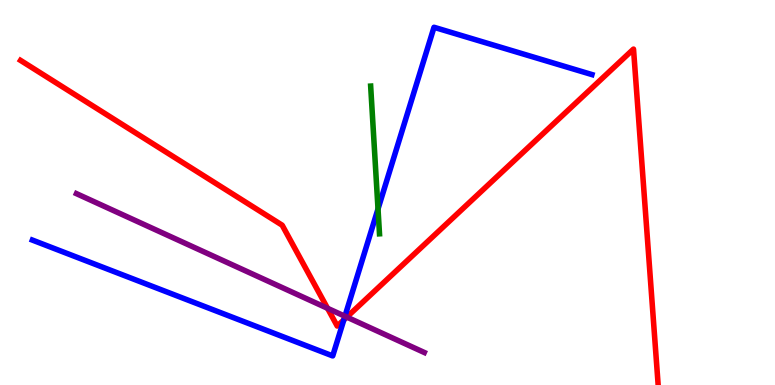[{'lines': ['blue', 'red'], 'intersections': [{'x': 4.44, 'y': 1.69}]}, {'lines': ['green', 'red'], 'intersections': []}, {'lines': ['purple', 'red'], 'intersections': [{'x': 4.23, 'y': 1.99}, {'x': 4.47, 'y': 1.76}]}, {'lines': ['blue', 'green'], 'intersections': [{'x': 4.88, 'y': 4.57}]}, {'lines': ['blue', 'purple'], 'intersections': [{'x': 4.45, 'y': 1.79}]}, {'lines': ['green', 'purple'], 'intersections': []}]